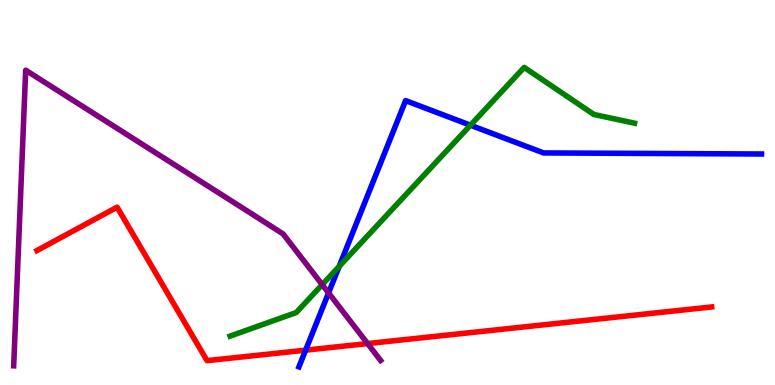[{'lines': ['blue', 'red'], 'intersections': [{'x': 3.94, 'y': 0.905}]}, {'lines': ['green', 'red'], 'intersections': []}, {'lines': ['purple', 'red'], 'intersections': [{'x': 4.74, 'y': 1.08}]}, {'lines': ['blue', 'green'], 'intersections': [{'x': 4.38, 'y': 3.08}, {'x': 6.07, 'y': 6.75}]}, {'lines': ['blue', 'purple'], 'intersections': [{'x': 4.24, 'y': 2.39}]}, {'lines': ['green', 'purple'], 'intersections': [{'x': 4.16, 'y': 2.61}]}]